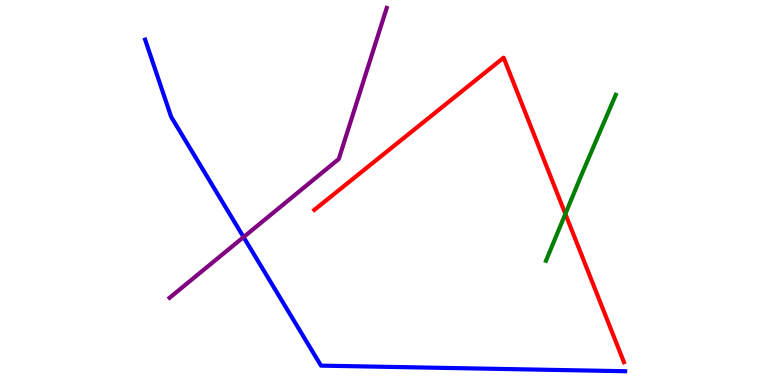[{'lines': ['blue', 'red'], 'intersections': []}, {'lines': ['green', 'red'], 'intersections': [{'x': 7.29, 'y': 4.44}]}, {'lines': ['purple', 'red'], 'intersections': []}, {'lines': ['blue', 'green'], 'intersections': []}, {'lines': ['blue', 'purple'], 'intersections': [{'x': 3.14, 'y': 3.84}]}, {'lines': ['green', 'purple'], 'intersections': []}]